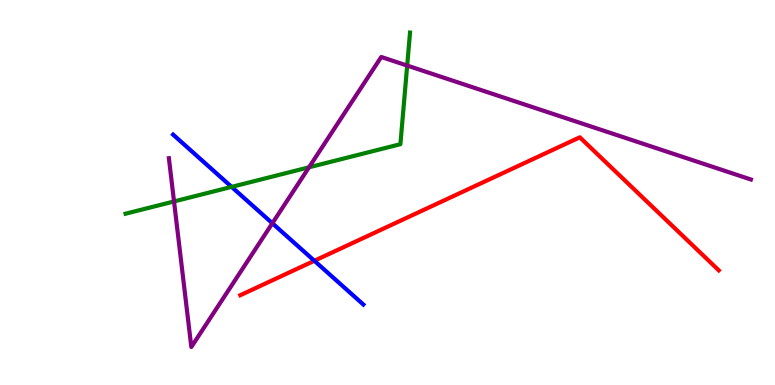[{'lines': ['blue', 'red'], 'intersections': [{'x': 4.06, 'y': 3.23}]}, {'lines': ['green', 'red'], 'intersections': []}, {'lines': ['purple', 'red'], 'intersections': []}, {'lines': ['blue', 'green'], 'intersections': [{'x': 2.99, 'y': 5.15}]}, {'lines': ['blue', 'purple'], 'intersections': [{'x': 3.51, 'y': 4.2}]}, {'lines': ['green', 'purple'], 'intersections': [{'x': 2.25, 'y': 4.77}, {'x': 3.99, 'y': 5.65}, {'x': 5.25, 'y': 8.3}]}]